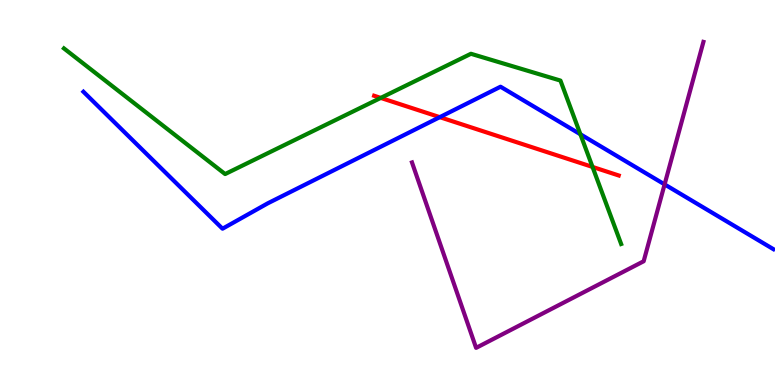[{'lines': ['blue', 'red'], 'intersections': [{'x': 5.67, 'y': 6.96}]}, {'lines': ['green', 'red'], 'intersections': [{'x': 4.91, 'y': 7.46}, {'x': 7.65, 'y': 5.66}]}, {'lines': ['purple', 'red'], 'intersections': []}, {'lines': ['blue', 'green'], 'intersections': [{'x': 7.49, 'y': 6.51}]}, {'lines': ['blue', 'purple'], 'intersections': [{'x': 8.58, 'y': 5.21}]}, {'lines': ['green', 'purple'], 'intersections': []}]